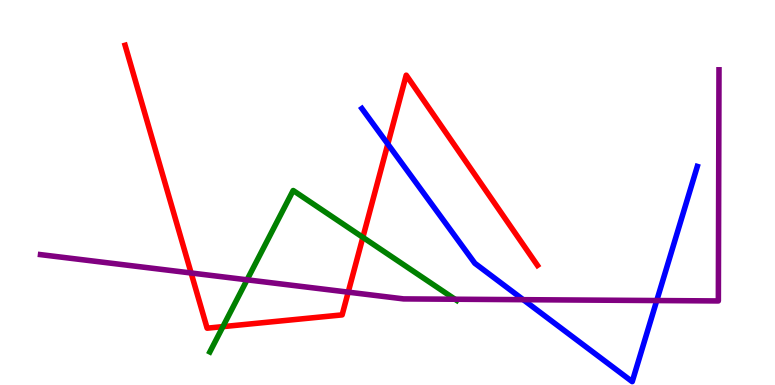[{'lines': ['blue', 'red'], 'intersections': [{'x': 5.0, 'y': 6.26}]}, {'lines': ['green', 'red'], 'intersections': [{'x': 2.88, 'y': 1.52}, {'x': 4.68, 'y': 3.84}]}, {'lines': ['purple', 'red'], 'intersections': [{'x': 2.47, 'y': 2.91}, {'x': 4.49, 'y': 2.41}]}, {'lines': ['blue', 'green'], 'intersections': []}, {'lines': ['blue', 'purple'], 'intersections': [{'x': 6.75, 'y': 2.22}, {'x': 8.47, 'y': 2.19}]}, {'lines': ['green', 'purple'], 'intersections': [{'x': 3.19, 'y': 2.73}, {'x': 5.87, 'y': 2.23}]}]